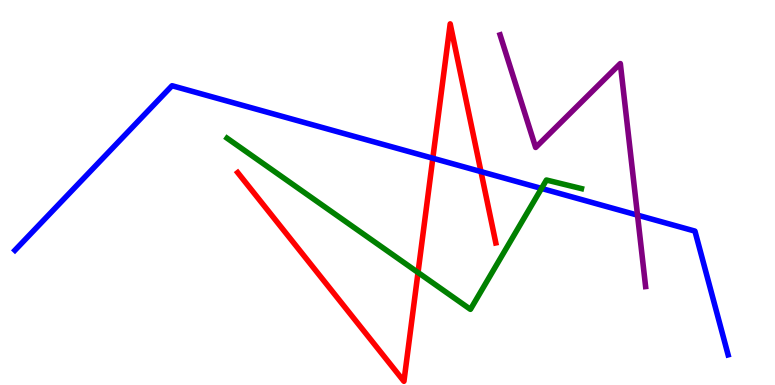[{'lines': ['blue', 'red'], 'intersections': [{'x': 5.58, 'y': 5.89}, {'x': 6.21, 'y': 5.54}]}, {'lines': ['green', 'red'], 'intersections': [{'x': 5.39, 'y': 2.92}]}, {'lines': ['purple', 'red'], 'intersections': []}, {'lines': ['blue', 'green'], 'intersections': [{'x': 6.99, 'y': 5.11}]}, {'lines': ['blue', 'purple'], 'intersections': [{'x': 8.23, 'y': 4.41}]}, {'lines': ['green', 'purple'], 'intersections': []}]